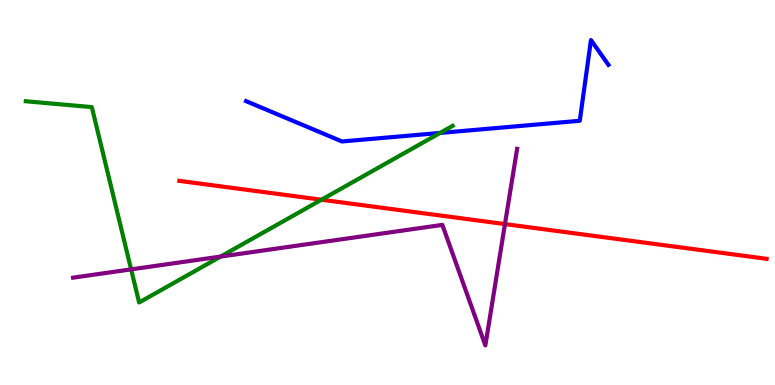[{'lines': ['blue', 'red'], 'intersections': []}, {'lines': ['green', 'red'], 'intersections': [{'x': 4.15, 'y': 4.81}]}, {'lines': ['purple', 'red'], 'intersections': [{'x': 6.52, 'y': 4.18}]}, {'lines': ['blue', 'green'], 'intersections': [{'x': 5.68, 'y': 6.55}]}, {'lines': ['blue', 'purple'], 'intersections': []}, {'lines': ['green', 'purple'], 'intersections': [{'x': 1.69, 'y': 3.0}, {'x': 2.85, 'y': 3.34}]}]